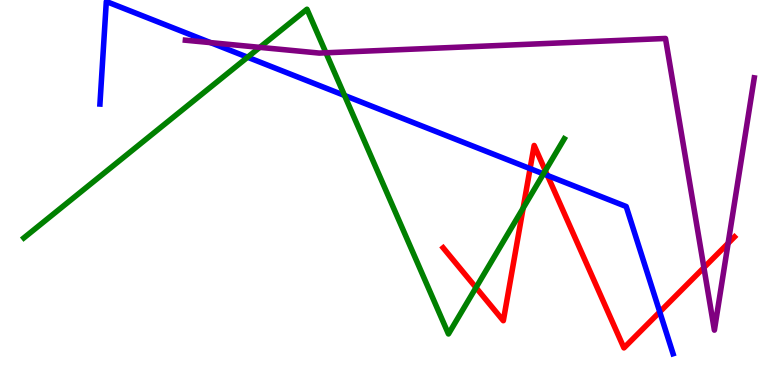[{'lines': ['blue', 'red'], 'intersections': [{'x': 6.84, 'y': 5.62}, {'x': 7.06, 'y': 5.44}, {'x': 8.51, 'y': 1.9}]}, {'lines': ['green', 'red'], 'intersections': [{'x': 6.14, 'y': 2.53}, {'x': 6.75, 'y': 4.59}, {'x': 7.04, 'y': 5.57}]}, {'lines': ['purple', 'red'], 'intersections': [{'x': 9.08, 'y': 3.05}, {'x': 9.4, 'y': 3.68}]}, {'lines': ['blue', 'green'], 'intersections': [{'x': 3.19, 'y': 8.51}, {'x': 4.45, 'y': 7.52}, {'x': 7.01, 'y': 5.48}]}, {'lines': ['blue', 'purple'], 'intersections': [{'x': 2.72, 'y': 8.89}]}, {'lines': ['green', 'purple'], 'intersections': [{'x': 3.35, 'y': 8.77}, {'x': 4.21, 'y': 8.63}]}]